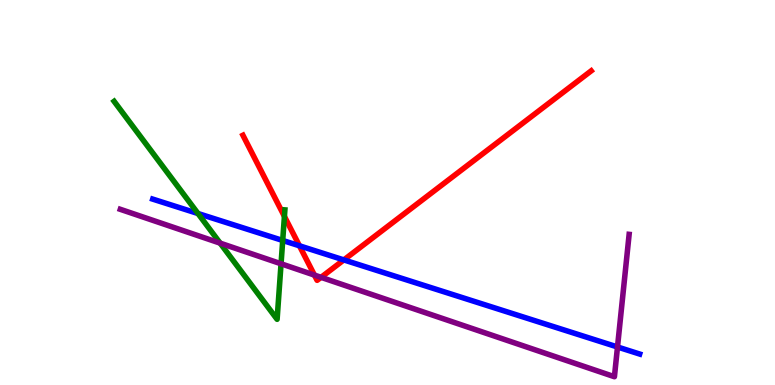[{'lines': ['blue', 'red'], 'intersections': [{'x': 3.86, 'y': 3.62}, {'x': 4.44, 'y': 3.25}]}, {'lines': ['green', 'red'], 'intersections': [{'x': 3.67, 'y': 4.38}]}, {'lines': ['purple', 'red'], 'intersections': [{'x': 4.06, 'y': 2.86}, {'x': 4.14, 'y': 2.8}]}, {'lines': ['blue', 'green'], 'intersections': [{'x': 2.55, 'y': 4.45}, {'x': 3.65, 'y': 3.75}]}, {'lines': ['blue', 'purple'], 'intersections': [{'x': 7.97, 'y': 0.987}]}, {'lines': ['green', 'purple'], 'intersections': [{'x': 2.84, 'y': 3.68}, {'x': 3.63, 'y': 3.15}]}]